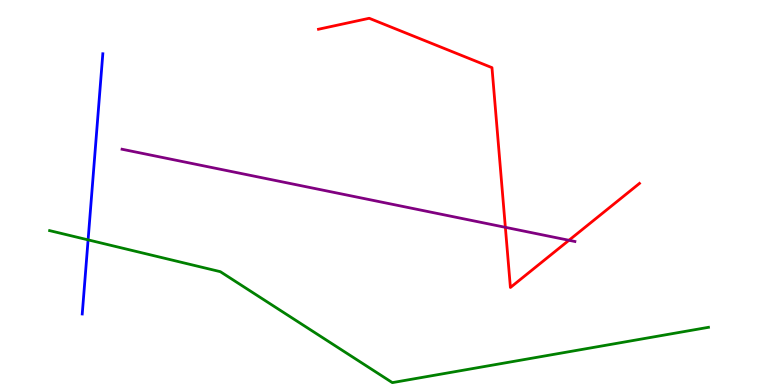[{'lines': ['blue', 'red'], 'intersections': []}, {'lines': ['green', 'red'], 'intersections': []}, {'lines': ['purple', 'red'], 'intersections': [{'x': 6.52, 'y': 4.1}, {'x': 7.34, 'y': 3.76}]}, {'lines': ['blue', 'green'], 'intersections': [{'x': 1.14, 'y': 3.77}]}, {'lines': ['blue', 'purple'], 'intersections': []}, {'lines': ['green', 'purple'], 'intersections': []}]